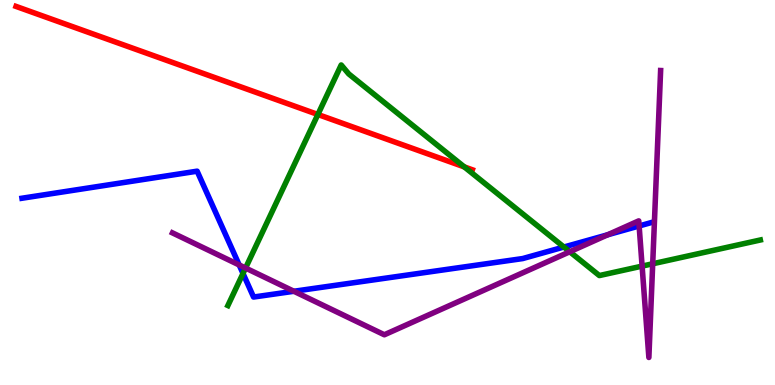[{'lines': ['blue', 'red'], 'intersections': []}, {'lines': ['green', 'red'], 'intersections': [{'x': 4.1, 'y': 7.03}, {'x': 5.99, 'y': 5.66}]}, {'lines': ['purple', 'red'], 'intersections': []}, {'lines': ['blue', 'green'], 'intersections': [{'x': 3.14, 'y': 2.9}, {'x': 7.28, 'y': 3.58}]}, {'lines': ['blue', 'purple'], 'intersections': [{'x': 3.09, 'y': 3.12}, {'x': 3.79, 'y': 2.43}, {'x': 7.84, 'y': 3.9}, {'x': 8.25, 'y': 4.13}]}, {'lines': ['green', 'purple'], 'intersections': [{'x': 3.17, 'y': 3.04}, {'x': 7.35, 'y': 3.46}, {'x': 8.29, 'y': 3.09}, {'x': 8.42, 'y': 3.15}]}]